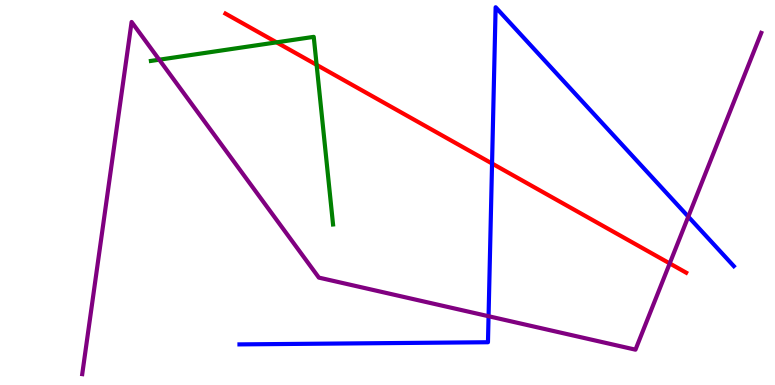[{'lines': ['blue', 'red'], 'intersections': [{'x': 6.35, 'y': 5.75}]}, {'lines': ['green', 'red'], 'intersections': [{'x': 3.57, 'y': 8.9}, {'x': 4.09, 'y': 8.31}]}, {'lines': ['purple', 'red'], 'intersections': [{'x': 8.64, 'y': 3.16}]}, {'lines': ['blue', 'green'], 'intersections': []}, {'lines': ['blue', 'purple'], 'intersections': [{'x': 6.3, 'y': 1.79}, {'x': 8.88, 'y': 4.37}]}, {'lines': ['green', 'purple'], 'intersections': [{'x': 2.05, 'y': 8.45}]}]